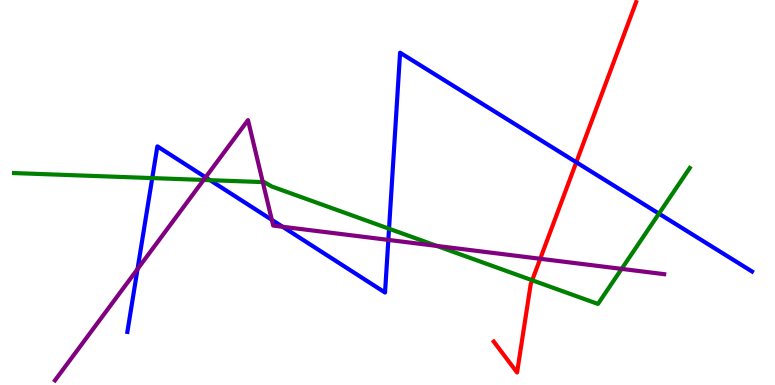[{'lines': ['blue', 'red'], 'intersections': [{'x': 7.44, 'y': 5.79}]}, {'lines': ['green', 'red'], 'intersections': [{'x': 6.87, 'y': 2.72}]}, {'lines': ['purple', 'red'], 'intersections': [{'x': 6.97, 'y': 3.28}]}, {'lines': ['blue', 'green'], 'intersections': [{'x': 1.96, 'y': 5.37}, {'x': 2.71, 'y': 5.32}, {'x': 5.02, 'y': 4.06}, {'x': 8.5, 'y': 4.45}]}, {'lines': ['blue', 'purple'], 'intersections': [{'x': 1.77, 'y': 3.01}, {'x': 2.65, 'y': 5.39}, {'x': 3.51, 'y': 4.29}, {'x': 3.65, 'y': 4.11}, {'x': 5.01, 'y': 3.77}]}, {'lines': ['green', 'purple'], 'intersections': [{'x': 2.63, 'y': 5.33}, {'x': 3.39, 'y': 5.27}, {'x': 5.64, 'y': 3.61}, {'x': 8.02, 'y': 3.02}]}]